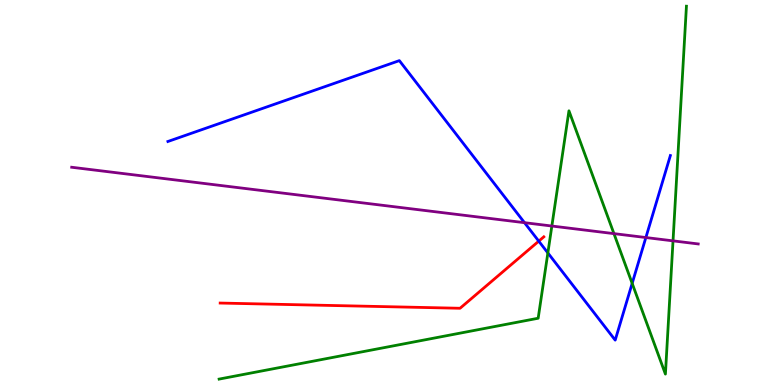[{'lines': ['blue', 'red'], 'intersections': [{'x': 6.95, 'y': 3.74}]}, {'lines': ['green', 'red'], 'intersections': []}, {'lines': ['purple', 'red'], 'intersections': []}, {'lines': ['blue', 'green'], 'intersections': [{'x': 7.07, 'y': 3.43}, {'x': 8.16, 'y': 2.64}]}, {'lines': ['blue', 'purple'], 'intersections': [{'x': 6.77, 'y': 4.22}, {'x': 8.33, 'y': 3.83}]}, {'lines': ['green', 'purple'], 'intersections': [{'x': 7.12, 'y': 4.13}, {'x': 7.92, 'y': 3.93}, {'x': 8.68, 'y': 3.74}]}]